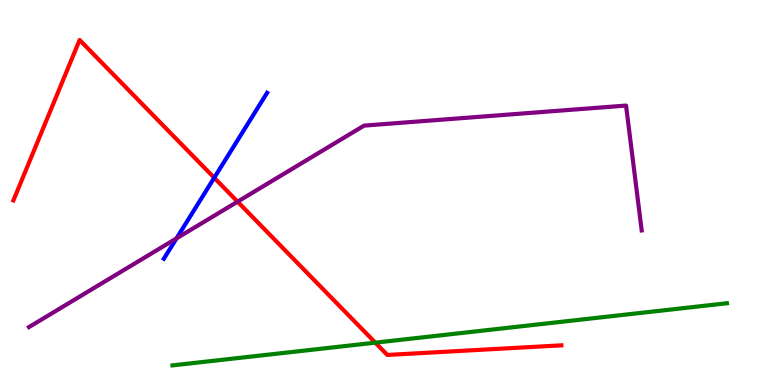[{'lines': ['blue', 'red'], 'intersections': [{'x': 2.76, 'y': 5.38}]}, {'lines': ['green', 'red'], 'intersections': [{'x': 4.84, 'y': 1.1}]}, {'lines': ['purple', 'red'], 'intersections': [{'x': 3.07, 'y': 4.76}]}, {'lines': ['blue', 'green'], 'intersections': []}, {'lines': ['blue', 'purple'], 'intersections': [{'x': 2.28, 'y': 3.81}]}, {'lines': ['green', 'purple'], 'intersections': []}]